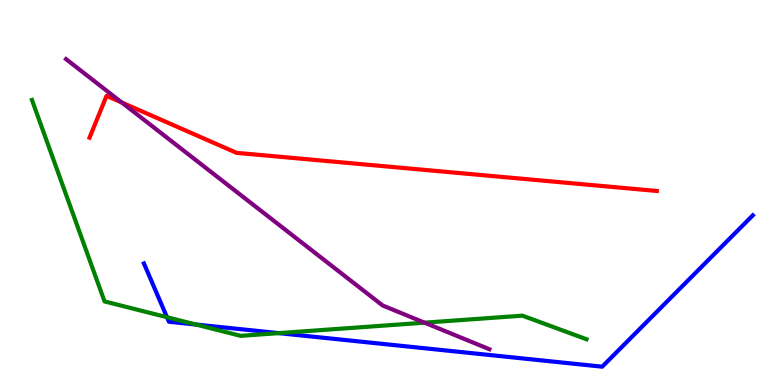[{'lines': ['blue', 'red'], 'intersections': []}, {'lines': ['green', 'red'], 'intersections': []}, {'lines': ['purple', 'red'], 'intersections': [{'x': 1.57, 'y': 7.34}]}, {'lines': ['blue', 'green'], 'intersections': [{'x': 2.15, 'y': 1.76}, {'x': 2.53, 'y': 1.57}, {'x': 3.6, 'y': 1.35}]}, {'lines': ['blue', 'purple'], 'intersections': []}, {'lines': ['green', 'purple'], 'intersections': [{'x': 5.48, 'y': 1.62}]}]